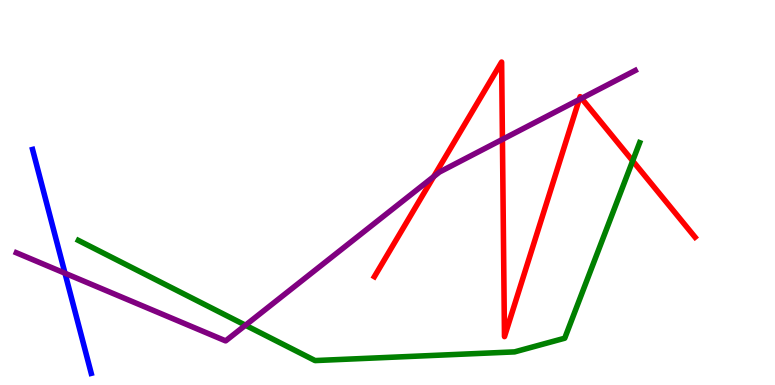[{'lines': ['blue', 'red'], 'intersections': []}, {'lines': ['green', 'red'], 'intersections': [{'x': 8.16, 'y': 5.82}]}, {'lines': ['purple', 'red'], 'intersections': [{'x': 5.6, 'y': 5.41}, {'x': 6.48, 'y': 6.38}, {'x': 7.47, 'y': 7.41}, {'x': 7.5, 'y': 7.45}]}, {'lines': ['blue', 'green'], 'intersections': []}, {'lines': ['blue', 'purple'], 'intersections': [{'x': 0.839, 'y': 2.9}]}, {'lines': ['green', 'purple'], 'intersections': [{'x': 3.17, 'y': 1.55}]}]